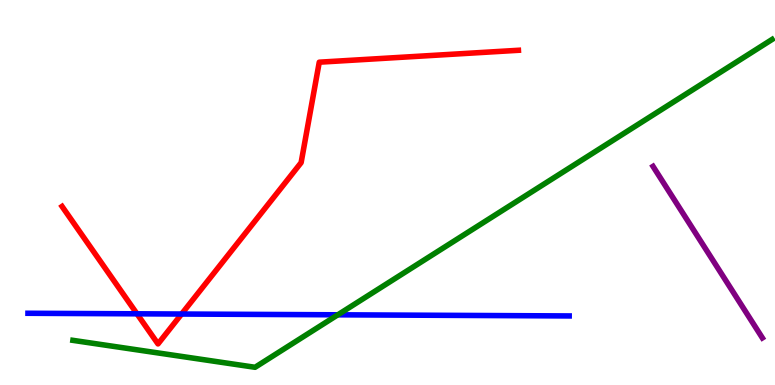[{'lines': ['blue', 'red'], 'intersections': [{'x': 1.77, 'y': 1.85}, {'x': 2.34, 'y': 1.84}]}, {'lines': ['green', 'red'], 'intersections': []}, {'lines': ['purple', 'red'], 'intersections': []}, {'lines': ['blue', 'green'], 'intersections': [{'x': 4.36, 'y': 1.82}]}, {'lines': ['blue', 'purple'], 'intersections': []}, {'lines': ['green', 'purple'], 'intersections': []}]